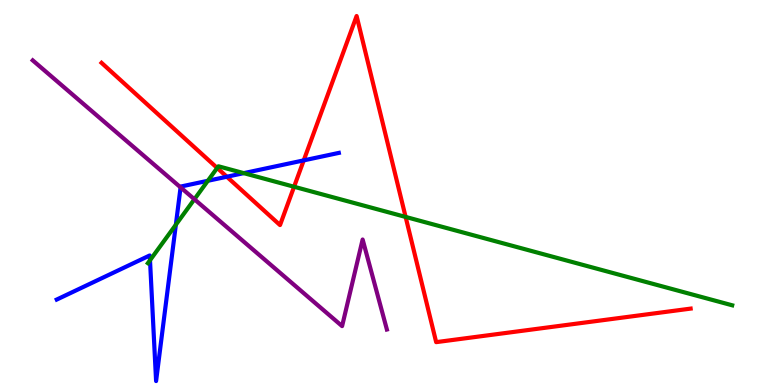[{'lines': ['blue', 'red'], 'intersections': [{'x': 2.93, 'y': 5.41}, {'x': 3.92, 'y': 5.83}]}, {'lines': ['green', 'red'], 'intersections': [{'x': 2.8, 'y': 5.64}, {'x': 3.79, 'y': 5.15}, {'x': 5.23, 'y': 4.37}]}, {'lines': ['purple', 'red'], 'intersections': []}, {'lines': ['blue', 'green'], 'intersections': [{'x': 1.94, 'y': 3.24}, {'x': 2.27, 'y': 4.16}, {'x': 2.68, 'y': 5.3}, {'x': 3.15, 'y': 5.5}]}, {'lines': ['blue', 'purple'], 'intersections': [{'x': 2.33, 'y': 5.13}]}, {'lines': ['green', 'purple'], 'intersections': [{'x': 2.51, 'y': 4.82}]}]